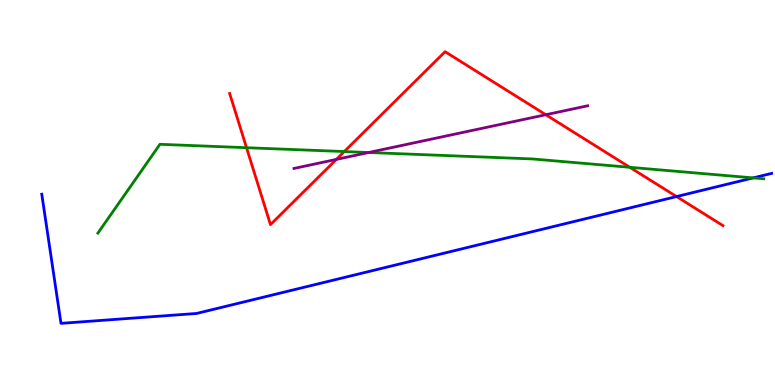[{'lines': ['blue', 'red'], 'intersections': [{'x': 8.73, 'y': 4.89}]}, {'lines': ['green', 'red'], 'intersections': [{'x': 3.18, 'y': 6.16}, {'x': 4.44, 'y': 6.06}, {'x': 8.13, 'y': 5.65}]}, {'lines': ['purple', 'red'], 'intersections': [{'x': 4.34, 'y': 5.86}, {'x': 7.04, 'y': 7.02}]}, {'lines': ['blue', 'green'], 'intersections': [{'x': 9.72, 'y': 5.38}]}, {'lines': ['blue', 'purple'], 'intersections': []}, {'lines': ['green', 'purple'], 'intersections': [{'x': 4.76, 'y': 6.04}]}]